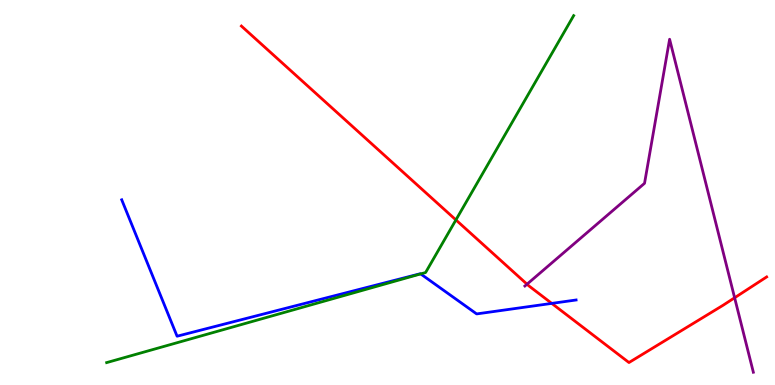[{'lines': ['blue', 'red'], 'intersections': [{'x': 7.12, 'y': 2.12}]}, {'lines': ['green', 'red'], 'intersections': [{'x': 5.88, 'y': 4.29}]}, {'lines': ['purple', 'red'], 'intersections': [{'x': 6.8, 'y': 2.62}, {'x': 9.48, 'y': 2.27}]}, {'lines': ['blue', 'green'], 'intersections': [{'x': 5.43, 'y': 2.89}]}, {'lines': ['blue', 'purple'], 'intersections': []}, {'lines': ['green', 'purple'], 'intersections': []}]